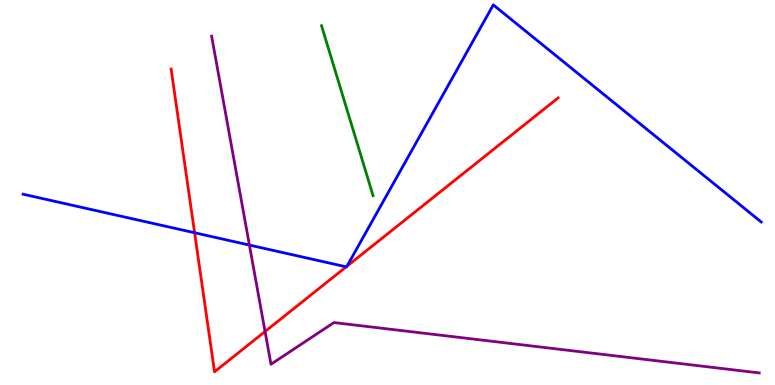[{'lines': ['blue', 'red'], 'intersections': [{'x': 2.51, 'y': 3.95}, {'x': 4.47, 'y': 3.07}, {'x': 4.48, 'y': 3.09}]}, {'lines': ['green', 'red'], 'intersections': []}, {'lines': ['purple', 'red'], 'intersections': [{'x': 3.42, 'y': 1.39}]}, {'lines': ['blue', 'green'], 'intersections': []}, {'lines': ['blue', 'purple'], 'intersections': [{'x': 3.22, 'y': 3.63}]}, {'lines': ['green', 'purple'], 'intersections': []}]